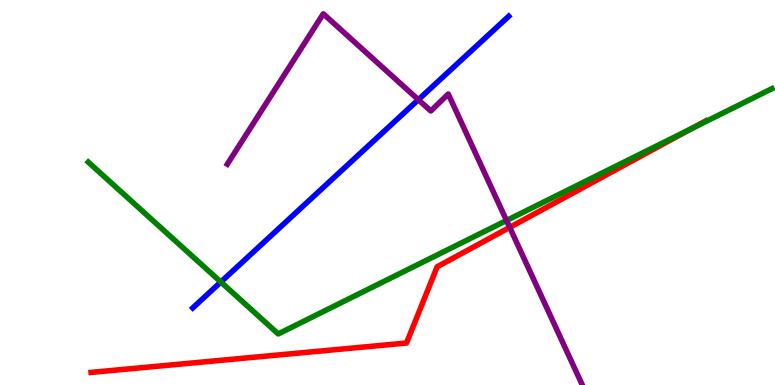[{'lines': ['blue', 'red'], 'intersections': []}, {'lines': ['green', 'red'], 'intersections': [{'x': 8.93, 'y': 6.66}]}, {'lines': ['purple', 'red'], 'intersections': [{'x': 6.58, 'y': 4.09}]}, {'lines': ['blue', 'green'], 'intersections': [{'x': 2.85, 'y': 2.68}]}, {'lines': ['blue', 'purple'], 'intersections': [{'x': 5.4, 'y': 7.41}]}, {'lines': ['green', 'purple'], 'intersections': [{'x': 6.54, 'y': 4.27}]}]